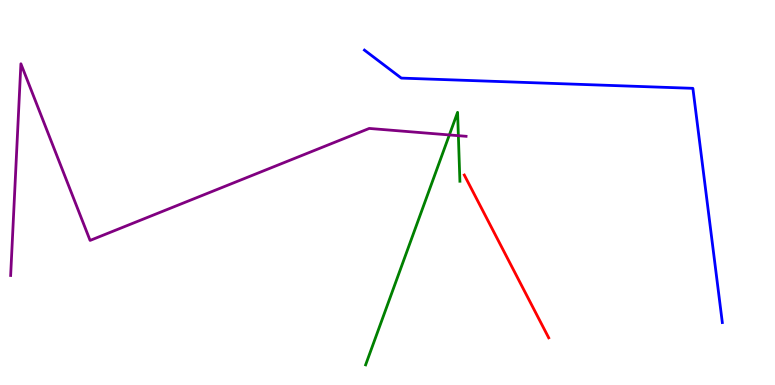[{'lines': ['blue', 'red'], 'intersections': []}, {'lines': ['green', 'red'], 'intersections': []}, {'lines': ['purple', 'red'], 'intersections': []}, {'lines': ['blue', 'green'], 'intersections': []}, {'lines': ['blue', 'purple'], 'intersections': []}, {'lines': ['green', 'purple'], 'intersections': [{'x': 5.8, 'y': 6.49}, {'x': 5.91, 'y': 6.48}]}]